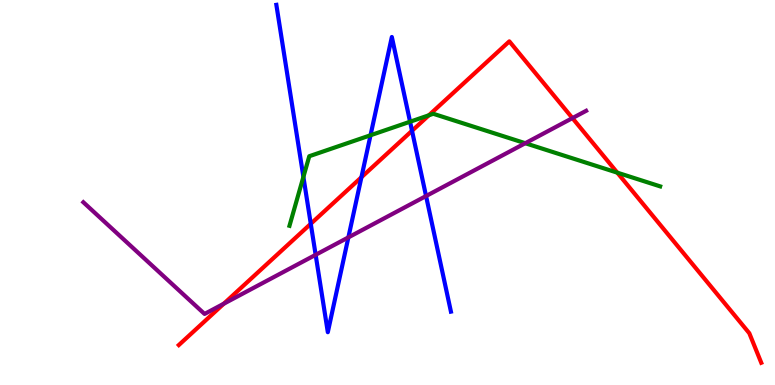[{'lines': ['blue', 'red'], 'intersections': [{'x': 4.01, 'y': 4.19}, {'x': 4.66, 'y': 5.4}, {'x': 5.32, 'y': 6.6}]}, {'lines': ['green', 'red'], 'intersections': [{'x': 5.53, 'y': 7.01}, {'x': 7.97, 'y': 5.52}]}, {'lines': ['purple', 'red'], 'intersections': [{'x': 2.89, 'y': 2.11}, {'x': 7.39, 'y': 6.93}]}, {'lines': ['blue', 'green'], 'intersections': [{'x': 3.91, 'y': 5.41}, {'x': 4.78, 'y': 6.49}, {'x': 5.29, 'y': 6.84}]}, {'lines': ['blue', 'purple'], 'intersections': [{'x': 4.07, 'y': 3.38}, {'x': 4.5, 'y': 3.83}, {'x': 5.5, 'y': 4.91}]}, {'lines': ['green', 'purple'], 'intersections': [{'x': 6.78, 'y': 6.28}]}]